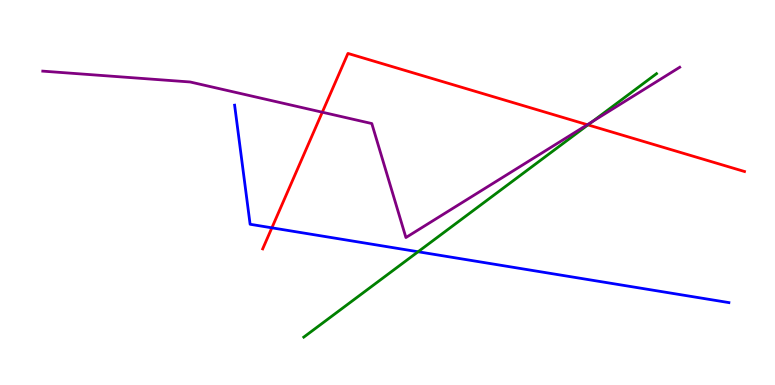[{'lines': ['blue', 'red'], 'intersections': [{'x': 3.51, 'y': 4.08}]}, {'lines': ['green', 'red'], 'intersections': [{'x': 7.59, 'y': 6.76}]}, {'lines': ['purple', 'red'], 'intersections': [{'x': 4.16, 'y': 7.09}, {'x': 7.58, 'y': 6.76}]}, {'lines': ['blue', 'green'], 'intersections': [{'x': 5.39, 'y': 3.46}]}, {'lines': ['blue', 'purple'], 'intersections': []}, {'lines': ['green', 'purple'], 'intersections': [{'x': 7.64, 'y': 6.84}]}]